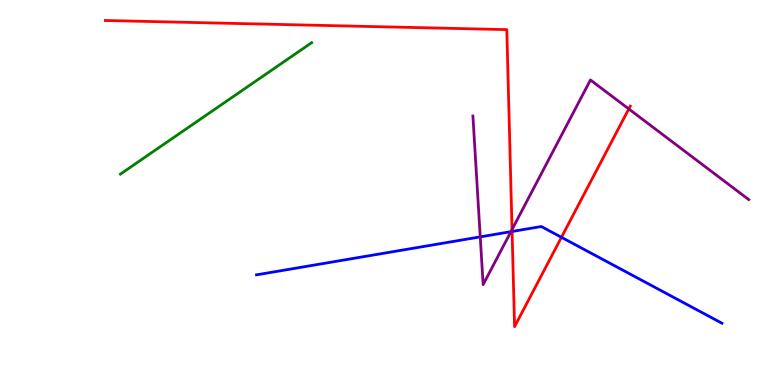[{'lines': ['blue', 'red'], 'intersections': [{'x': 6.61, 'y': 3.99}, {'x': 7.24, 'y': 3.84}]}, {'lines': ['green', 'red'], 'intersections': []}, {'lines': ['purple', 'red'], 'intersections': [{'x': 6.61, 'y': 4.04}, {'x': 8.11, 'y': 7.17}]}, {'lines': ['blue', 'green'], 'intersections': []}, {'lines': ['blue', 'purple'], 'intersections': [{'x': 6.2, 'y': 3.85}, {'x': 6.59, 'y': 3.98}]}, {'lines': ['green', 'purple'], 'intersections': []}]